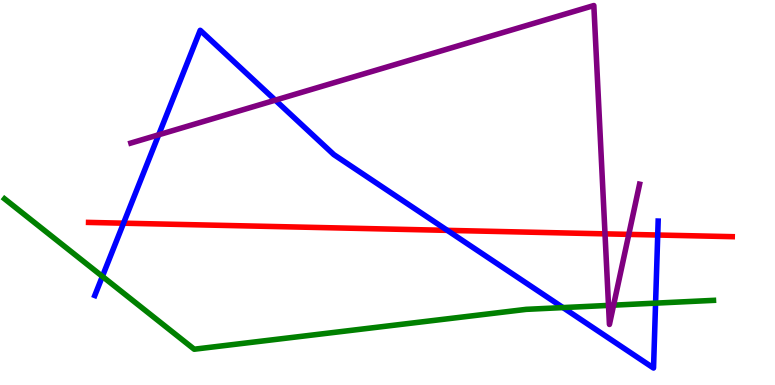[{'lines': ['blue', 'red'], 'intersections': [{'x': 1.59, 'y': 4.2}, {'x': 5.77, 'y': 4.02}, {'x': 8.49, 'y': 3.9}]}, {'lines': ['green', 'red'], 'intersections': []}, {'lines': ['purple', 'red'], 'intersections': [{'x': 7.81, 'y': 3.93}, {'x': 8.11, 'y': 3.91}]}, {'lines': ['blue', 'green'], 'intersections': [{'x': 1.32, 'y': 2.82}, {'x': 7.26, 'y': 2.01}, {'x': 8.46, 'y': 2.13}]}, {'lines': ['blue', 'purple'], 'intersections': [{'x': 2.05, 'y': 6.5}, {'x': 3.55, 'y': 7.4}]}, {'lines': ['green', 'purple'], 'intersections': [{'x': 7.85, 'y': 2.07}, {'x': 7.92, 'y': 2.07}]}]